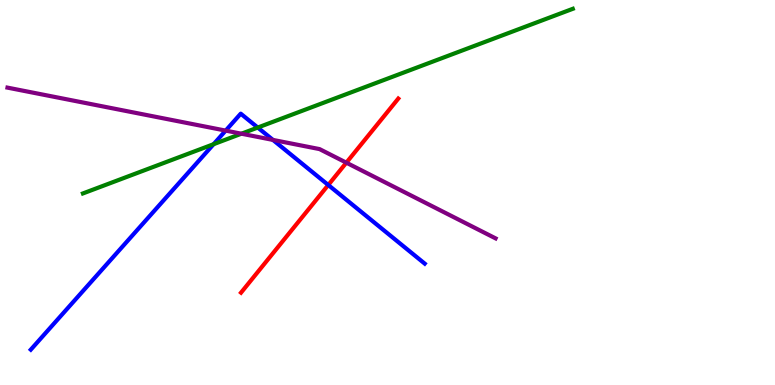[{'lines': ['blue', 'red'], 'intersections': [{'x': 4.24, 'y': 5.19}]}, {'lines': ['green', 'red'], 'intersections': []}, {'lines': ['purple', 'red'], 'intersections': [{'x': 4.47, 'y': 5.77}]}, {'lines': ['blue', 'green'], 'intersections': [{'x': 2.76, 'y': 6.25}, {'x': 3.33, 'y': 6.69}]}, {'lines': ['blue', 'purple'], 'intersections': [{'x': 2.91, 'y': 6.61}, {'x': 3.52, 'y': 6.37}]}, {'lines': ['green', 'purple'], 'intersections': [{'x': 3.11, 'y': 6.53}]}]